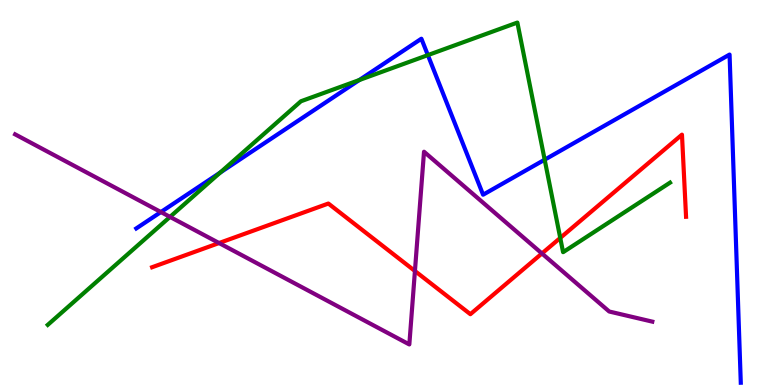[{'lines': ['blue', 'red'], 'intersections': []}, {'lines': ['green', 'red'], 'intersections': [{'x': 7.23, 'y': 3.82}]}, {'lines': ['purple', 'red'], 'intersections': [{'x': 2.83, 'y': 3.69}, {'x': 5.35, 'y': 2.96}, {'x': 6.99, 'y': 3.42}]}, {'lines': ['blue', 'green'], 'intersections': [{'x': 2.84, 'y': 5.52}, {'x': 4.64, 'y': 7.92}, {'x': 5.52, 'y': 8.57}, {'x': 7.03, 'y': 5.85}]}, {'lines': ['blue', 'purple'], 'intersections': [{'x': 2.08, 'y': 4.49}]}, {'lines': ['green', 'purple'], 'intersections': [{'x': 2.19, 'y': 4.37}]}]